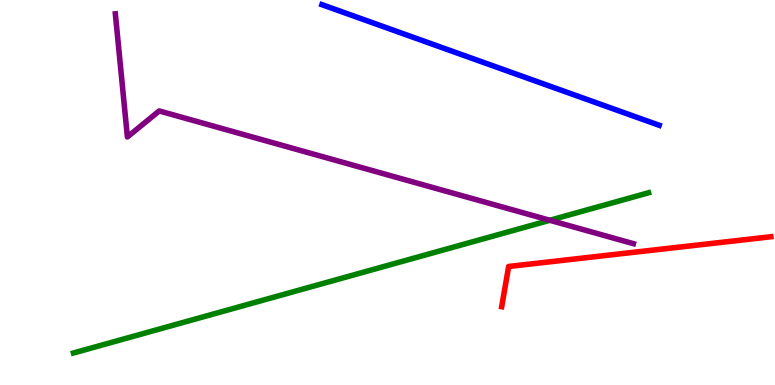[{'lines': ['blue', 'red'], 'intersections': []}, {'lines': ['green', 'red'], 'intersections': []}, {'lines': ['purple', 'red'], 'intersections': []}, {'lines': ['blue', 'green'], 'intersections': []}, {'lines': ['blue', 'purple'], 'intersections': []}, {'lines': ['green', 'purple'], 'intersections': [{'x': 7.09, 'y': 4.28}]}]